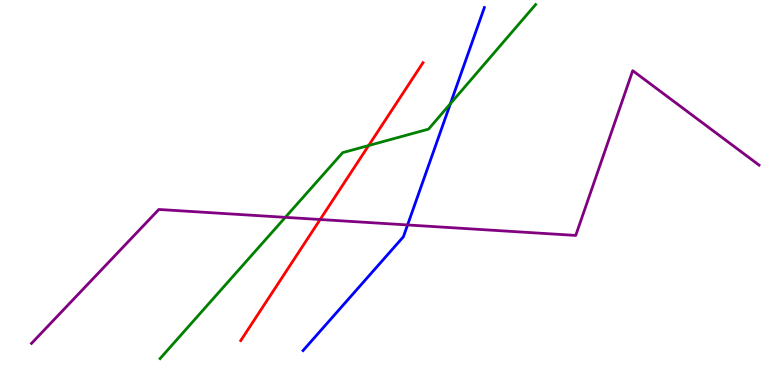[{'lines': ['blue', 'red'], 'intersections': []}, {'lines': ['green', 'red'], 'intersections': [{'x': 4.76, 'y': 6.22}]}, {'lines': ['purple', 'red'], 'intersections': [{'x': 4.13, 'y': 4.3}]}, {'lines': ['blue', 'green'], 'intersections': [{'x': 5.81, 'y': 7.31}]}, {'lines': ['blue', 'purple'], 'intersections': [{'x': 5.26, 'y': 4.16}]}, {'lines': ['green', 'purple'], 'intersections': [{'x': 3.68, 'y': 4.35}]}]